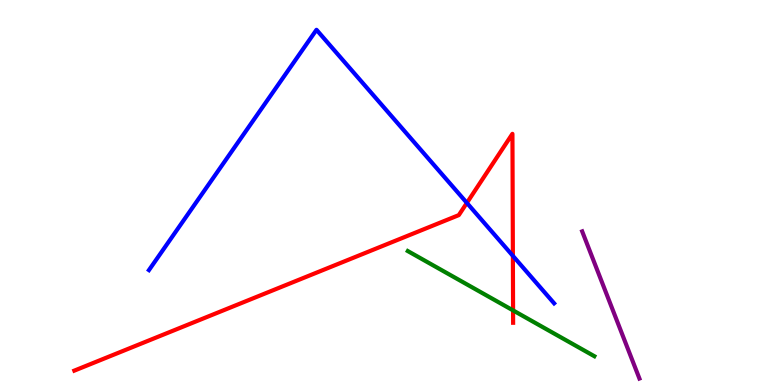[{'lines': ['blue', 'red'], 'intersections': [{'x': 6.02, 'y': 4.73}, {'x': 6.62, 'y': 3.35}]}, {'lines': ['green', 'red'], 'intersections': [{'x': 6.62, 'y': 1.94}]}, {'lines': ['purple', 'red'], 'intersections': []}, {'lines': ['blue', 'green'], 'intersections': []}, {'lines': ['blue', 'purple'], 'intersections': []}, {'lines': ['green', 'purple'], 'intersections': []}]